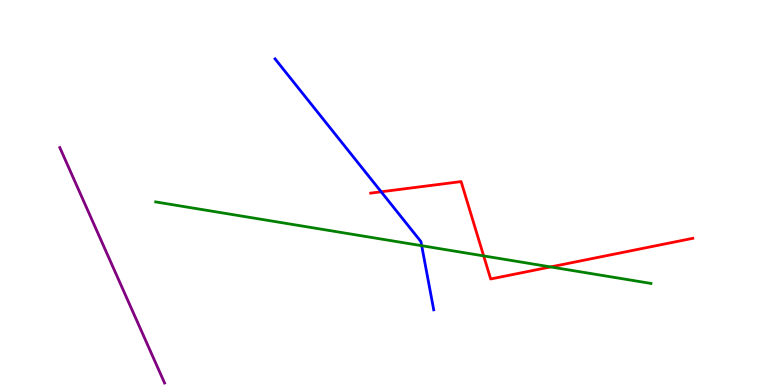[{'lines': ['blue', 'red'], 'intersections': [{'x': 4.92, 'y': 5.02}]}, {'lines': ['green', 'red'], 'intersections': [{'x': 6.24, 'y': 3.35}, {'x': 7.1, 'y': 3.07}]}, {'lines': ['purple', 'red'], 'intersections': []}, {'lines': ['blue', 'green'], 'intersections': [{'x': 5.44, 'y': 3.62}]}, {'lines': ['blue', 'purple'], 'intersections': []}, {'lines': ['green', 'purple'], 'intersections': []}]